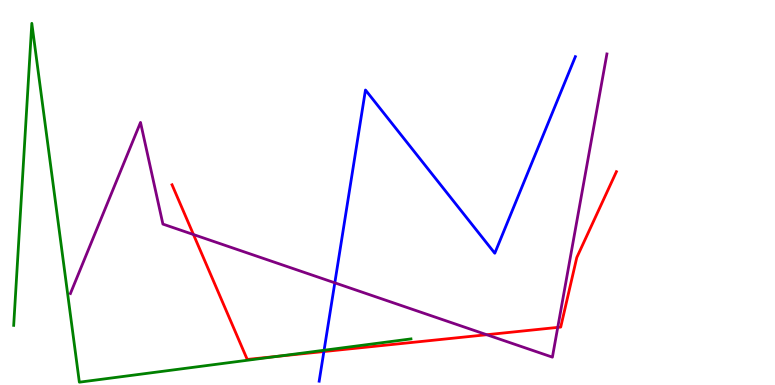[{'lines': ['blue', 'red'], 'intersections': [{'x': 4.18, 'y': 0.869}]}, {'lines': ['green', 'red'], 'intersections': [{'x': 3.58, 'y': 0.745}]}, {'lines': ['purple', 'red'], 'intersections': [{'x': 2.5, 'y': 3.91}, {'x': 6.28, 'y': 1.31}, {'x': 7.2, 'y': 1.5}]}, {'lines': ['blue', 'green'], 'intersections': [{'x': 4.18, 'y': 0.903}]}, {'lines': ['blue', 'purple'], 'intersections': [{'x': 4.32, 'y': 2.65}]}, {'lines': ['green', 'purple'], 'intersections': []}]